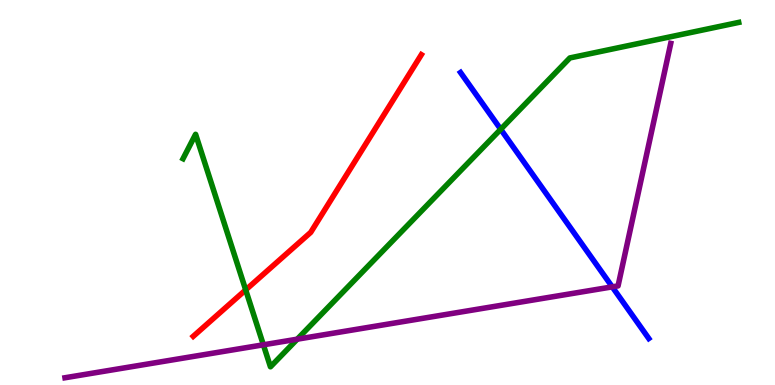[{'lines': ['blue', 'red'], 'intersections': []}, {'lines': ['green', 'red'], 'intersections': [{'x': 3.17, 'y': 2.47}]}, {'lines': ['purple', 'red'], 'intersections': []}, {'lines': ['blue', 'green'], 'intersections': [{'x': 6.46, 'y': 6.64}]}, {'lines': ['blue', 'purple'], 'intersections': [{'x': 7.9, 'y': 2.55}]}, {'lines': ['green', 'purple'], 'intersections': [{'x': 3.4, 'y': 1.04}, {'x': 3.84, 'y': 1.19}]}]